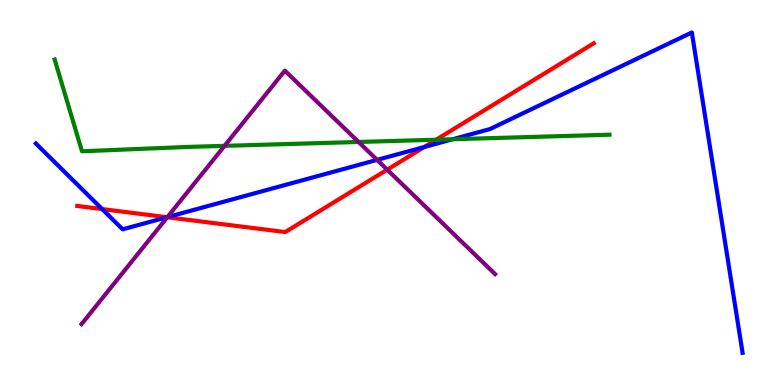[{'lines': ['blue', 'red'], 'intersections': [{'x': 1.32, 'y': 4.57}, {'x': 2.16, 'y': 4.36}, {'x': 5.47, 'y': 6.18}]}, {'lines': ['green', 'red'], 'intersections': [{'x': 5.63, 'y': 6.37}]}, {'lines': ['purple', 'red'], 'intersections': [{'x': 2.16, 'y': 4.36}, {'x': 5.0, 'y': 5.59}]}, {'lines': ['blue', 'green'], 'intersections': [{'x': 5.84, 'y': 6.38}]}, {'lines': ['blue', 'purple'], 'intersections': [{'x': 2.16, 'y': 4.36}, {'x': 4.87, 'y': 5.85}]}, {'lines': ['green', 'purple'], 'intersections': [{'x': 2.9, 'y': 6.21}, {'x': 4.63, 'y': 6.31}]}]